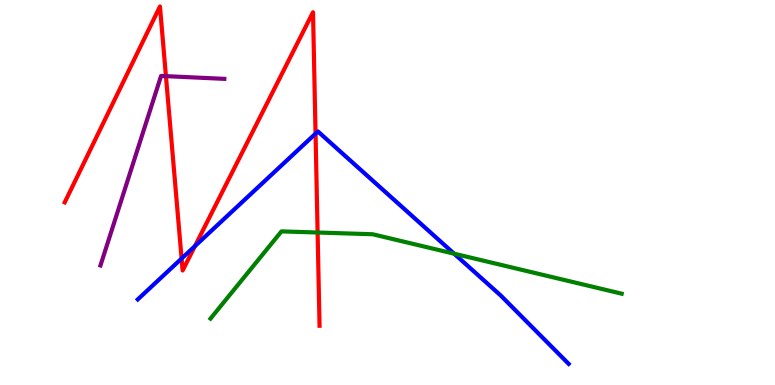[{'lines': ['blue', 'red'], 'intersections': [{'x': 2.34, 'y': 3.28}, {'x': 2.52, 'y': 3.61}, {'x': 4.07, 'y': 6.53}]}, {'lines': ['green', 'red'], 'intersections': [{'x': 4.1, 'y': 3.96}]}, {'lines': ['purple', 'red'], 'intersections': [{'x': 2.14, 'y': 8.02}]}, {'lines': ['blue', 'green'], 'intersections': [{'x': 5.86, 'y': 3.41}]}, {'lines': ['blue', 'purple'], 'intersections': []}, {'lines': ['green', 'purple'], 'intersections': []}]